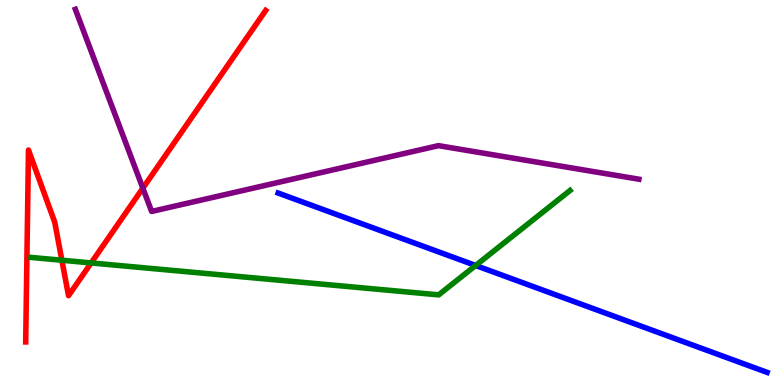[{'lines': ['blue', 'red'], 'intersections': []}, {'lines': ['green', 'red'], 'intersections': [{'x': 0.798, 'y': 3.24}, {'x': 1.18, 'y': 3.17}]}, {'lines': ['purple', 'red'], 'intersections': [{'x': 1.84, 'y': 5.11}]}, {'lines': ['blue', 'green'], 'intersections': [{'x': 6.14, 'y': 3.1}]}, {'lines': ['blue', 'purple'], 'intersections': []}, {'lines': ['green', 'purple'], 'intersections': []}]